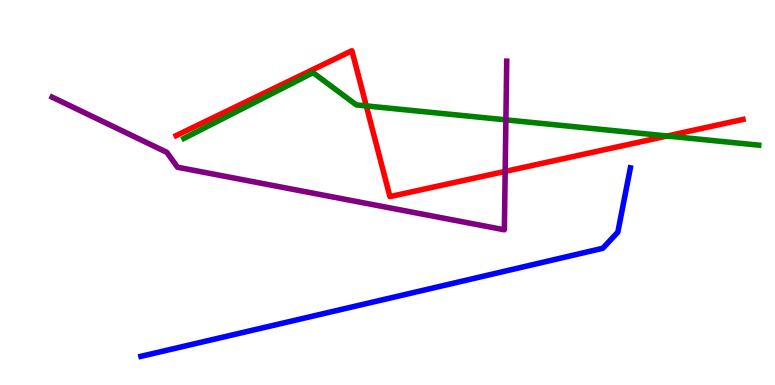[{'lines': ['blue', 'red'], 'intersections': []}, {'lines': ['green', 'red'], 'intersections': [{'x': 4.73, 'y': 7.25}, {'x': 8.61, 'y': 6.47}]}, {'lines': ['purple', 'red'], 'intersections': [{'x': 6.52, 'y': 5.55}]}, {'lines': ['blue', 'green'], 'intersections': []}, {'lines': ['blue', 'purple'], 'intersections': []}, {'lines': ['green', 'purple'], 'intersections': [{'x': 6.53, 'y': 6.89}]}]